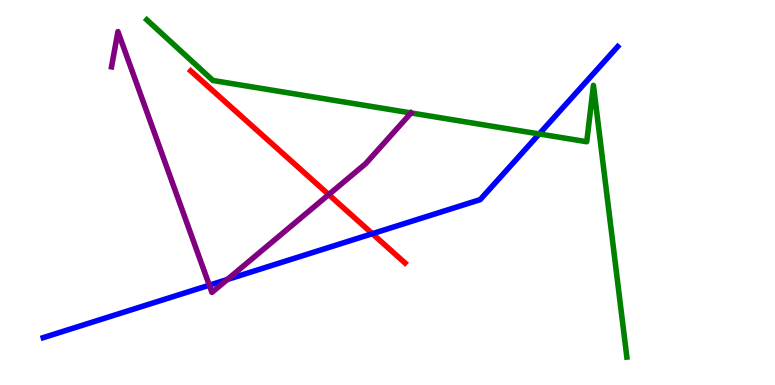[{'lines': ['blue', 'red'], 'intersections': [{'x': 4.8, 'y': 3.93}]}, {'lines': ['green', 'red'], 'intersections': []}, {'lines': ['purple', 'red'], 'intersections': [{'x': 4.24, 'y': 4.95}]}, {'lines': ['blue', 'green'], 'intersections': [{'x': 6.96, 'y': 6.52}]}, {'lines': ['blue', 'purple'], 'intersections': [{'x': 2.7, 'y': 2.59}, {'x': 2.93, 'y': 2.74}]}, {'lines': ['green', 'purple'], 'intersections': [{'x': 5.3, 'y': 7.07}]}]